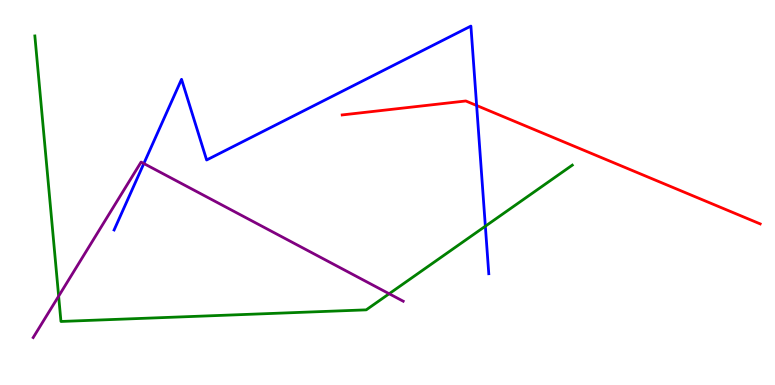[{'lines': ['blue', 'red'], 'intersections': [{'x': 6.15, 'y': 7.26}]}, {'lines': ['green', 'red'], 'intersections': []}, {'lines': ['purple', 'red'], 'intersections': []}, {'lines': ['blue', 'green'], 'intersections': [{'x': 6.26, 'y': 4.12}]}, {'lines': ['blue', 'purple'], 'intersections': [{'x': 1.86, 'y': 5.75}]}, {'lines': ['green', 'purple'], 'intersections': [{'x': 0.757, 'y': 2.31}, {'x': 5.02, 'y': 2.37}]}]